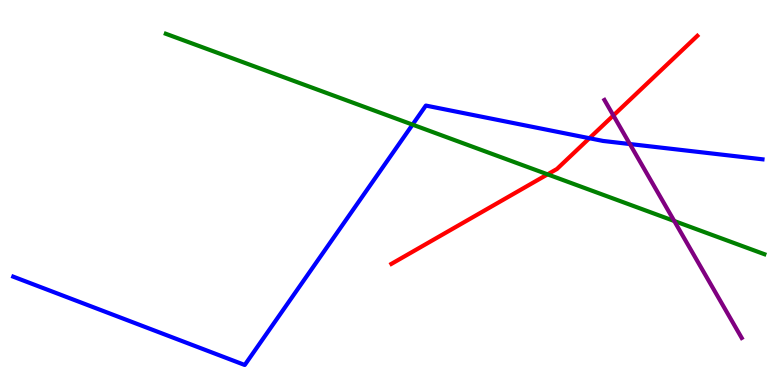[{'lines': ['blue', 'red'], 'intersections': [{'x': 7.61, 'y': 6.41}]}, {'lines': ['green', 'red'], 'intersections': [{'x': 7.07, 'y': 5.47}]}, {'lines': ['purple', 'red'], 'intersections': [{'x': 7.91, 'y': 7.0}]}, {'lines': ['blue', 'green'], 'intersections': [{'x': 5.32, 'y': 6.76}]}, {'lines': ['blue', 'purple'], 'intersections': [{'x': 8.13, 'y': 6.26}]}, {'lines': ['green', 'purple'], 'intersections': [{'x': 8.7, 'y': 4.26}]}]